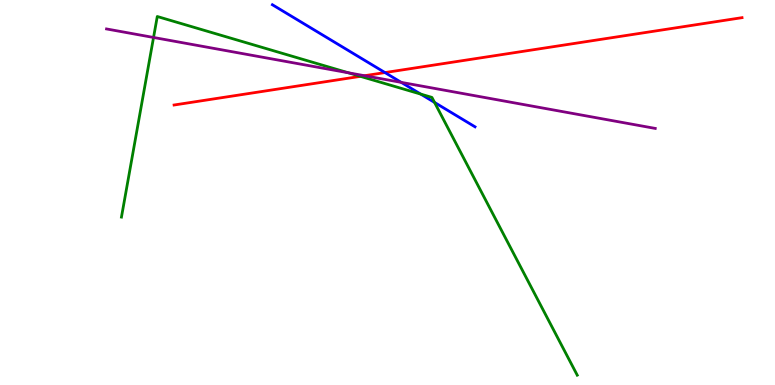[{'lines': ['blue', 'red'], 'intersections': [{'x': 4.97, 'y': 8.11}]}, {'lines': ['green', 'red'], 'intersections': [{'x': 4.65, 'y': 8.02}]}, {'lines': ['purple', 'red'], 'intersections': [{'x': 4.7, 'y': 8.03}]}, {'lines': ['blue', 'green'], 'intersections': [{'x': 5.43, 'y': 7.56}, {'x': 5.61, 'y': 7.34}]}, {'lines': ['blue', 'purple'], 'intersections': [{'x': 5.18, 'y': 7.86}]}, {'lines': ['green', 'purple'], 'intersections': [{'x': 1.98, 'y': 9.03}, {'x': 4.49, 'y': 8.11}]}]